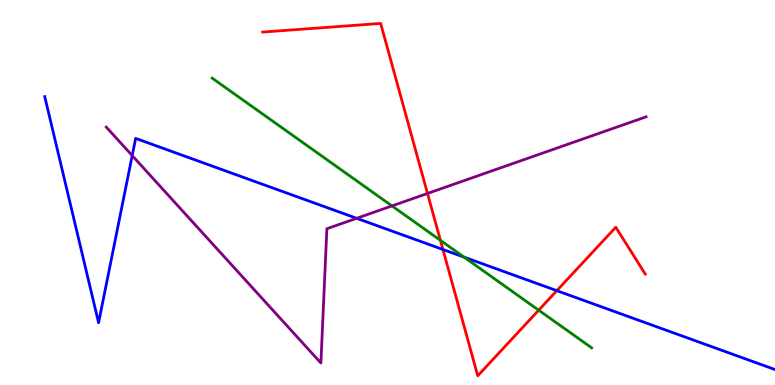[{'lines': ['blue', 'red'], 'intersections': [{'x': 5.72, 'y': 3.52}, {'x': 7.18, 'y': 2.45}]}, {'lines': ['green', 'red'], 'intersections': [{'x': 5.68, 'y': 3.76}, {'x': 6.95, 'y': 1.94}]}, {'lines': ['purple', 'red'], 'intersections': [{'x': 5.52, 'y': 4.98}]}, {'lines': ['blue', 'green'], 'intersections': [{'x': 5.99, 'y': 3.32}]}, {'lines': ['blue', 'purple'], 'intersections': [{'x': 1.71, 'y': 5.96}, {'x': 4.6, 'y': 4.33}]}, {'lines': ['green', 'purple'], 'intersections': [{'x': 5.06, 'y': 4.65}]}]